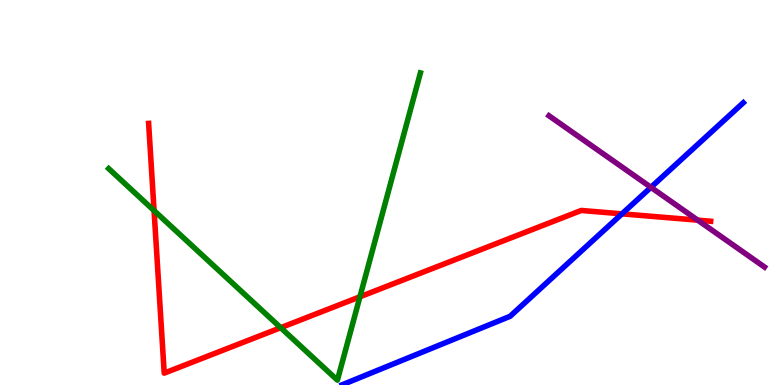[{'lines': ['blue', 'red'], 'intersections': [{'x': 8.03, 'y': 4.45}]}, {'lines': ['green', 'red'], 'intersections': [{'x': 1.99, 'y': 4.53}, {'x': 3.62, 'y': 1.49}, {'x': 4.64, 'y': 2.29}]}, {'lines': ['purple', 'red'], 'intersections': [{'x': 9.0, 'y': 4.28}]}, {'lines': ['blue', 'green'], 'intersections': []}, {'lines': ['blue', 'purple'], 'intersections': [{'x': 8.4, 'y': 5.13}]}, {'lines': ['green', 'purple'], 'intersections': []}]